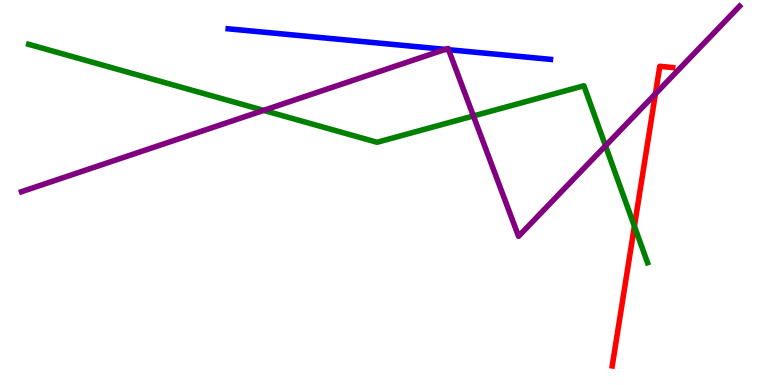[{'lines': ['blue', 'red'], 'intersections': []}, {'lines': ['green', 'red'], 'intersections': [{'x': 8.19, 'y': 4.12}]}, {'lines': ['purple', 'red'], 'intersections': [{'x': 8.46, 'y': 7.56}]}, {'lines': ['blue', 'green'], 'intersections': []}, {'lines': ['blue', 'purple'], 'intersections': [{'x': 5.75, 'y': 8.72}, {'x': 5.79, 'y': 8.71}]}, {'lines': ['green', 'purple'], 'intersections': [{'x': 3.4, 'y': 7.13}, {'x': 6.11, 'y': 6.99}, {'x': 7.81, 'y': 6.21}]}]